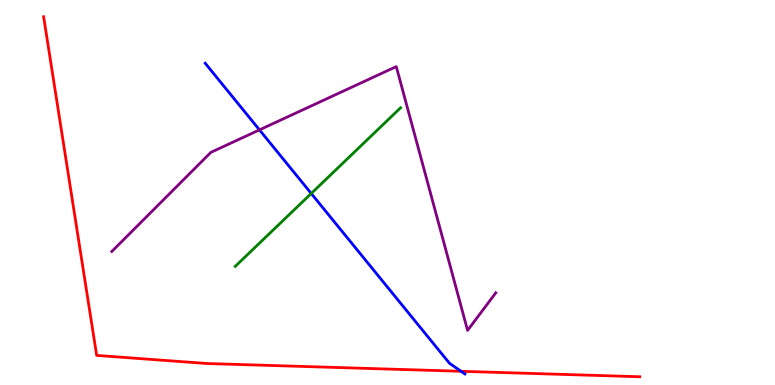[{'lines': ['blue', 'red'], 'intersections': [{'x': 5.95, 'y': 0.356}]}, {'lines': ['green', 'red'], 'intersections': []}, {'lines': ['purple', 'red'], 'intersections': []}, {'lines': ['blue', 'green'], 'intersections': [{'x': 4.02, 'y': 4.97}]}, {'lines': ['blue', 'purple'], 'intersections': [{'x': 3.35, 'y': 6.63}]}, {'lines': ['green', 'purple'], 'intersections': []}]